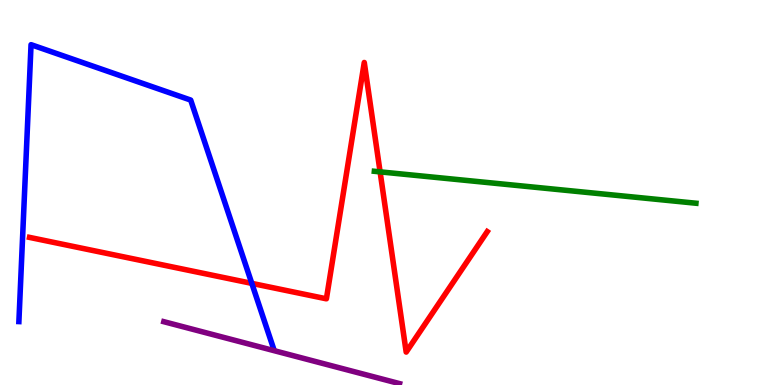[{'lines': ['blue', 'red'], 'intersections': [{'x': 3.25, 'y': 2.64}]}, {'lines': ['green', 'red'], 'intersections': [{'x': 4.9, 'y': 5.54}]}, {'lines': ['purple', 'red'], 'intersections': []}, {'lines': ['blue', 'green'], 'intersections': []}, {'lines': ['blue', 'purple'], 'intersections': []}, {'lines': ['green', 'purple'], 'intersections': []}]